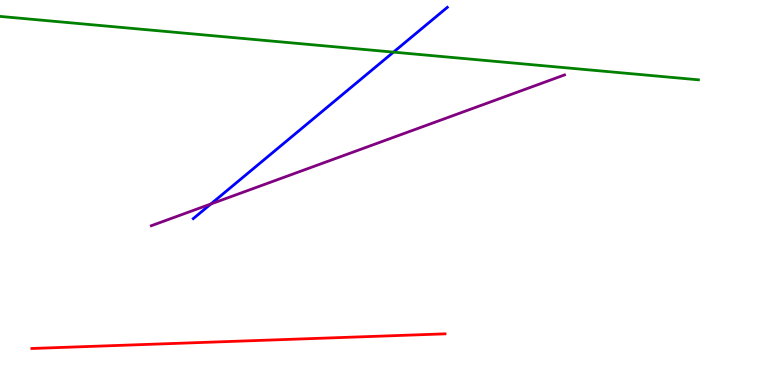[{'lines': ['blue', 'red'], 'intersections': []}, {'lines': ['green', 'red'], 'intersections': []}, {'lines': ['purple', 'red'], 'intersections': []}, {'lines': ['blue', 'green'], 'intersections': [{'x': 5.08, 'y': 8.65}]}, {'lines': ['blue', 'purple'], 'intersections': [{'x': 2.72, 'y': 4.7}]}, {'lines': ['green', 'purple'], 'intersections': []}]